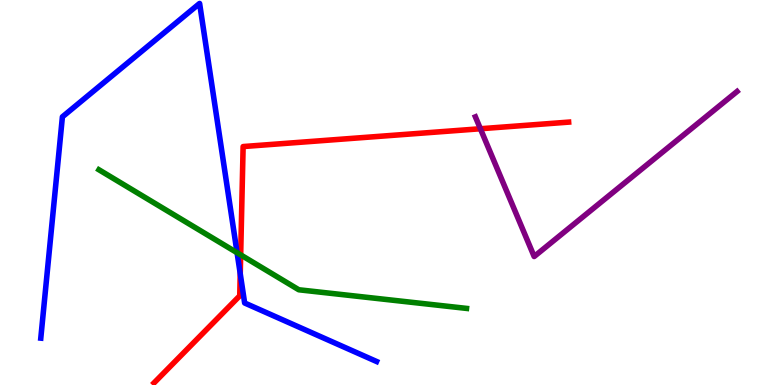[{'lines': ['blue', 'red'], 'intersections': [{'x': 3.1, 'y': 2.89}]}, {'lines': ['green', 'red'], 'intersections': [{'x': 3.11, 'y': 3.38}]}, {'lines': ['purple', 'red'], 'intersections': [{'x': 6.2, 'y': 6.66}]}, {'lines': ['blue', 'green'], 'intersections': [{'x': 3.06, 'y': 3.44}]}, {'lines': ['blue', 'purple'], 'intersections': []}, {'lines': ['green', 'purple'], 'intersections': []}]